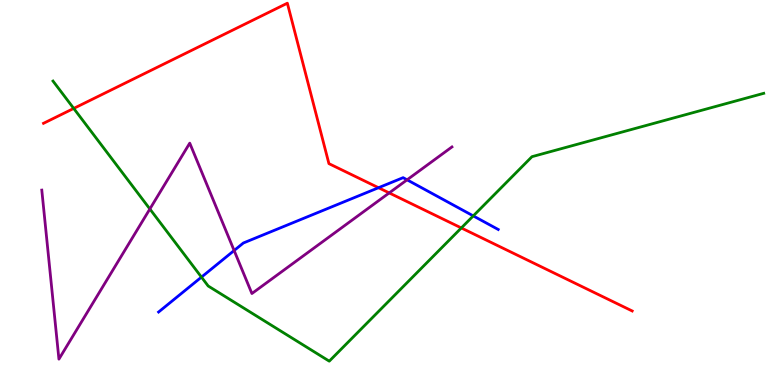[{'lines': ['blue', 'red'], 'intersections': [{'x': 4.88, 'y': 5.12}]}, {'lines': ['green', 'red'], 'intersections': [{'x': 0.951, 'y': 7.18}, {'x': 5.95, 'y': 4.08}]}, {'lines': ['purple', 'red'], 'intersections': [{'x': 5.02, 'y': 4.99}]}, {'lines': ['blue', 'green'], 'intersections': [{'x': 2.6, 'y': 2.8}, {'x': 6.11, 'y': 4.39}]}, {'lines': ['blue', 'purple'], 'intersections': [{'x': 3.02, 'y': 3.49}, {'x': 5.25, 'y': 5.33}]}, {'lines': ['green', 'purple'], 'intersections': [{'x': 1.93, 'y': 4.57}]}]